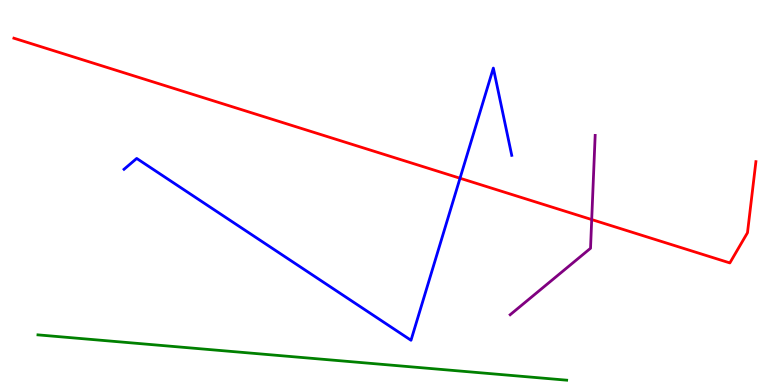[{'lines': ['blue', 'red'], 'intersections': [{'x': 5.94, 'y': 5.37}]}, {'lines': ['green', 'red'], 'intersections': []}, {'lines': ['purple', 'red'], 'intersections': [{'x': 7.63, 'y': 4.3}]}, {'lines': ['blue', 'green'], 'intersections': []}, {'lines': ['blue', 'purple'], 'intersections': []}, {'lines': ['green', 'purple'], 'intersections': []}]